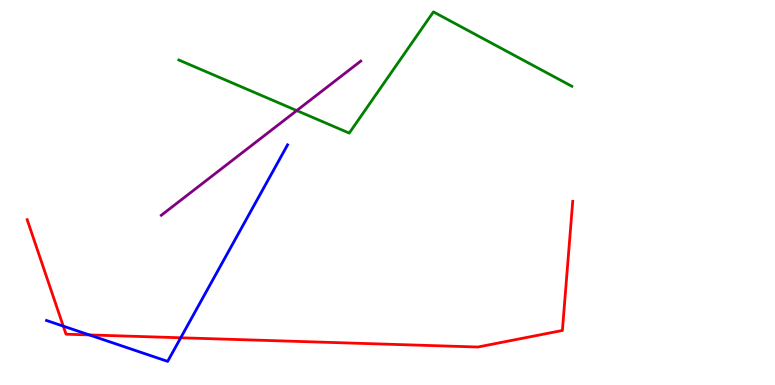[{'lines': ['blue', 'red'], 'intersections': [{'x': 0.816, 'y': 1.53}, {'x': 1.15, 'y': 1.3}, {'x': 2.33, 'y': 1.23}]}, {'lines': ['green', 'red'], 'intersections': []}, {'lines': ['purple', 'red'], 'intersections': []}, {'lines': ['blue', 'green'], 'intersections': []}, {'lines': ['blue', 'purple'], 'intersections': []}, {'lines': ['green', 'purple'], 'intersections': [{'x': 3.83, 'y': 7.13}]}]